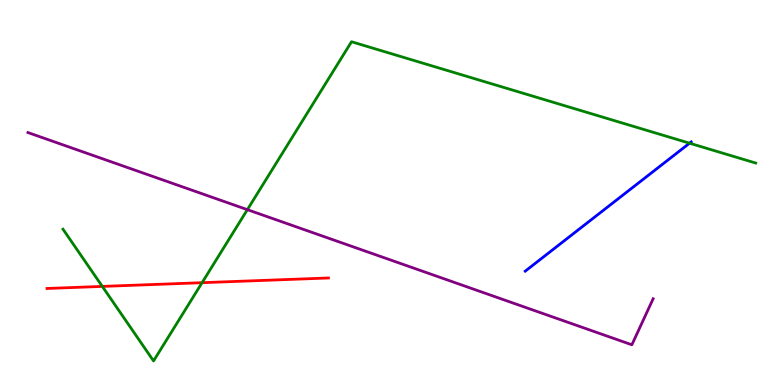[{'lines': ['blue', 'red'], 'intersections': []}, {'lines': ['green', 'red'], 'intersections': [{'x': 1.32, 'y': 2.56}, {'x': 2.61, 'y': 2.66}]}, {'lines': ['purple', 'red'], 'intersections': []}, {'lines': ['blue', 'green'], 'intersections': [{'x': 8.9, 'y': 6.28}]}, {'lines': ['blue', 'purple'], 'intersections': []}, {'lines': ['green', 'purple'], 'intersections': [{'x': 3.19, 'y': 4.55}]}]